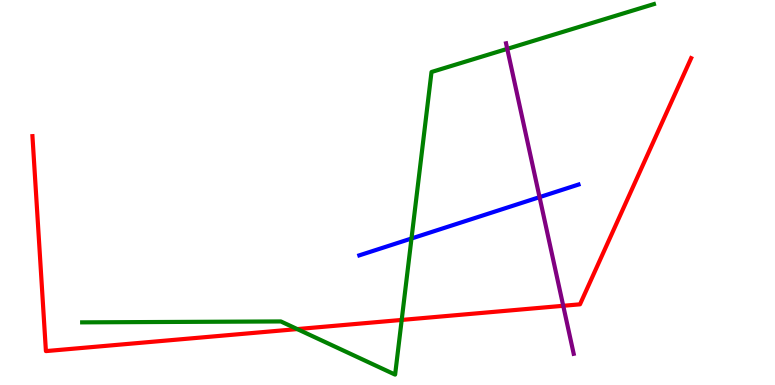[{'lines': ['blue', 'red'], 'intersections': []}, {'lines': ['green', 'red'], 'intersections': [{'x': 3.84, 'y': 1.45}, {'x': 5.18, 'y': 1.69}]}, {'lines': ['purple', 'red'], 'intersections': [{'x': 7.27, 'y': 2.06}]}, {'lines': ['blue', 'green'], 'intersections': [{'x': 5.31, 'y': 3.81}]}, {'lines': ['blue', 'purple'], 'intersections': [{'x': 6.96, 'y': 4.88}]}, {'lines': ['green', 'purple'], 'intersections': [{'x': 6.55, 'y': 8.73}]}]